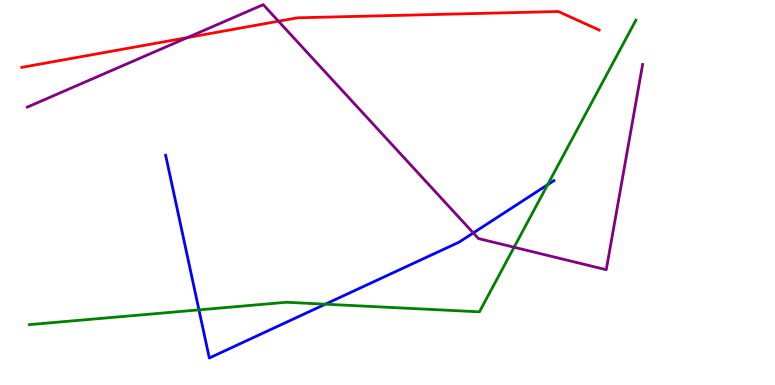[{'lines': ['blue', 'red'], 'intersections': []}, {'lines': ['green', 'red'], 'intersections': []}, {'lines': ['purple', 'red'], 'intersections': [{'x': 2.42, 'y': 9.02}, {'x': 3.59, 'y': 9.45}]}, {'lines': ['blue', 'green'], 'intersections': [{'x': 2.57, 'y': 1.95}, {'x': 4.2, 'y': 2.1}, {'x': 7.07, 'y': 5.2}]}, {'lines': ['blue', 'purple'], 'intersections': [{'x': 6.11, 'y': 3.95}]}, {'lines': ['green', 'purple'], 'intersections': [{'x': 6.63, 'y': 3.58}]}]